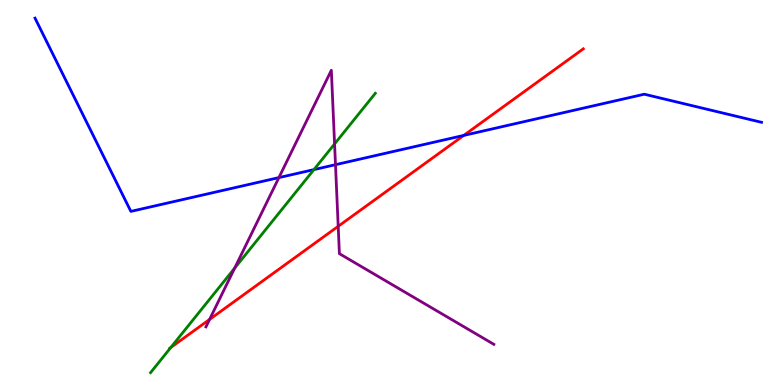[{'lines': ['blue', 'red'], 'intersections': [{'x': 5.98, 'y': 6.48}]}, {'lines': ['green', 'red'], 'intersections': [{'x': 2.2, 'y': 0.974}]}, {'lines': ['purple', 'red'], 'intersections': [{'x': 2.7, 'y': 1.7}, {'x': 4.36, 'y': 4.12}]}, {'lines': ['blue', 'green'], 'intersections': [{'x': 4.05, 'y': 5.59}]}, {'lines': ['blue', 'purple'], 'intersections': [{'x': 3.6, 'y': 5.39}, {'x': 4.33, 'y': 5.72}]}, {'lines': ['green', 'purple'], 'intersections': [{'x': 3.03, 'y': 3.04}, {'x': 4.32, 'y': 6.26}]}]